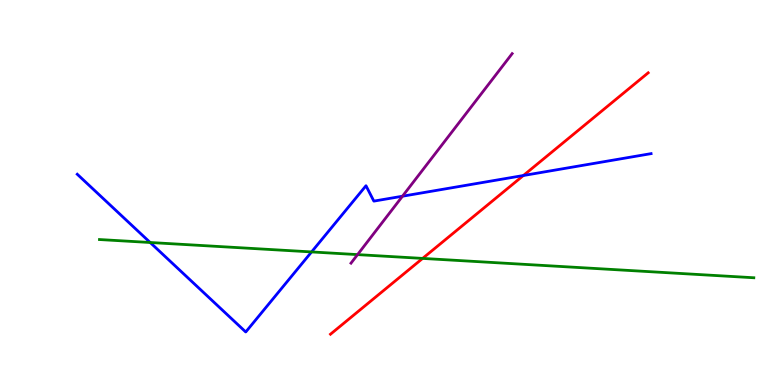[{'lines': ['blue', 'red'], 'intersections': [{'x': 6.75, 'y': 5.44}]}, {'lines': ['green', 'red'], 'intersections': [{'x': 5.45, 'y': 3.29}]}, {'lines': ['purple', 'red'], 'intersections': []}, {'lines': ['blue', 'green'], 'intersections': [{'x': 1.94, 'y': 3.7}, {'x': 4.02, 'y': 3.46}]}, {'lines': ['blue', 'purple'], 'intersections': [{'x': 5.19, 'y': 4.9}]}, {'lines': ['green', 'purple'], 'intersections': [{'x': 4.61, 'y': 3.39}]}]